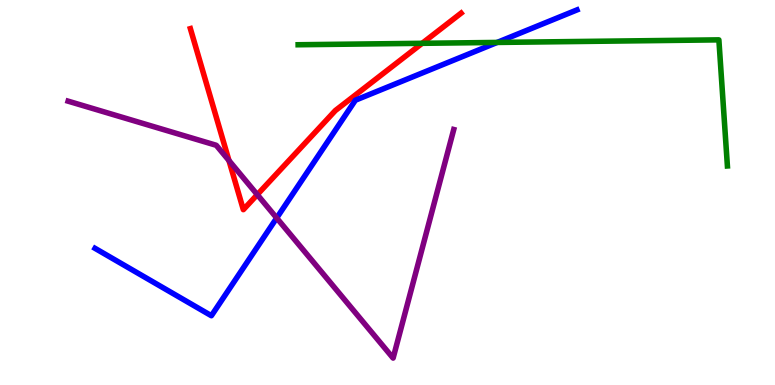[{'lines': ['blue', 'red'], 'intersections': []}, {'lines': ['green', 'red'], 'intersections': [{'x': 5.45, 'y': 8.88}]}, {'lines': ['purple', 'red'], 'intersections': [{'x': 2.95, 'y': 5.83}, {'x': 3.32, 'y': 4.94}]}, {'lines': ['blue', 'green'], 'intersections': [{'x': 6.42, 'y': 8.9}]}, {'lines': ['blue', 'purple'], 'intersections': [{'x': 3.57, 'y': 4.34}]}, {'lines': ['green', 'purple'], 'intersections': []}]